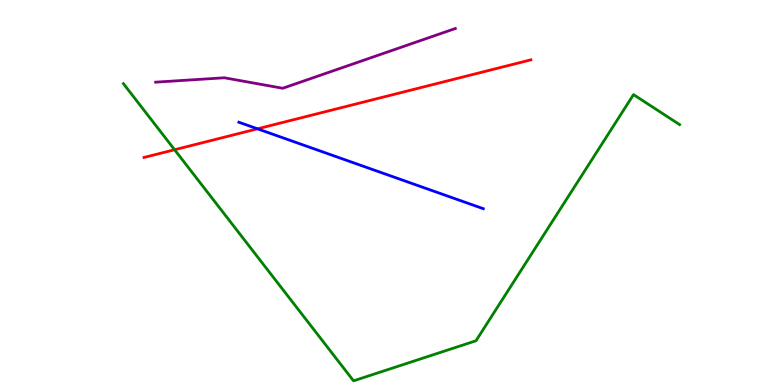[{'lines': ['blue', 'red'], 'intersections': [{'x': 3.32, 'y': 6.65}]}, {'lines': ['green', 'red'], 'intersections': [{'x': 2.25, 'y': 6.11}]}, {'lines': ['purple', 'red'], 'intersections': []}, {'lines': ['blue', 'green'], 'intersections': []}, {'lines': ['blue', 'purple'], 'intersections': []}, {'lines': ['green', 'purple'], 'intersections': []}]